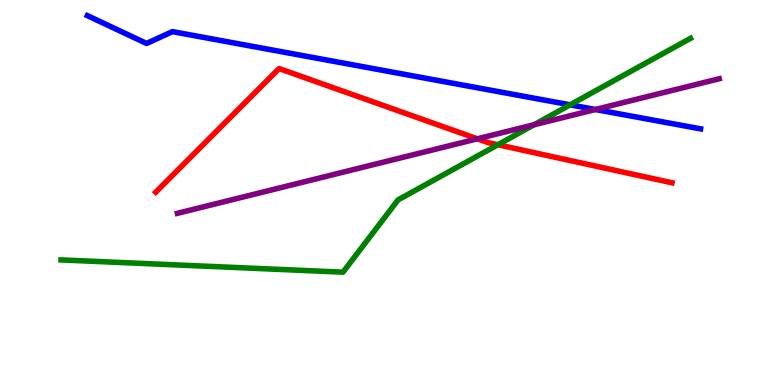[{'lines': ['blue', 'red'], 'intersections': []}, {'lines': ['green', 'red'], 'intersections': [{'x': 6.42, 'y': 6.24}]}, {'lines': ['purple', 'red'], 'intersections': [{'x': 6.16, 'y': 6.39}]}, {'lines': ['blue', 'green'], 'intersections': [{'x': 7.36, 'y': 7.28}]}, {'lines': ['blue', 'purple'], 'intersections': [{'x': 7.68, 'y': 7.16}]}, {'lines': ['green', 'purple'], 'intersections': [{'x': 6.89, 'y': 6.76}]}]